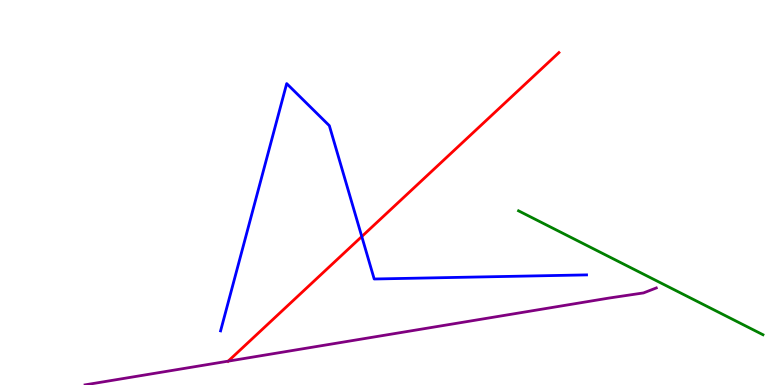[{'lines': ['blue', 'red'], 'intersections': [{'x': 4.67, 'y': 3.86}]}, {'lines': ['green', 'red'], 'intersections': []}, {'lines': ['purple', 'red'], 'intersections': [{'x': 2.94, 'y': 0.619}]}, {'lines': ['blue', 'green'], 'intersections': []}, {'lines': ['blue', 'purple'], 'intersections': []}, {'lines': ['green', 'purple'], 'intersections': []}]